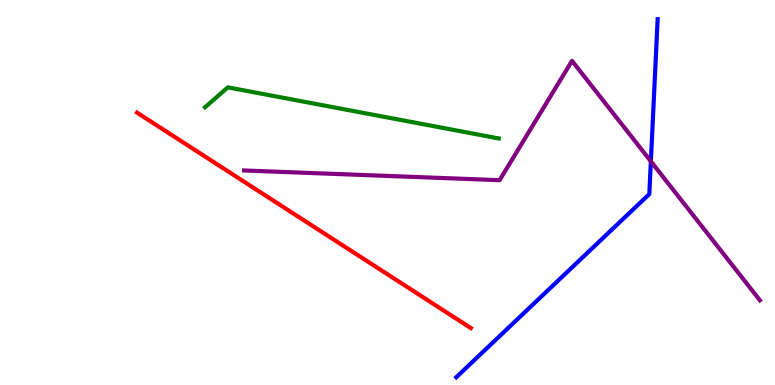[{'lines': ['blue', 'red'], 'intersections': []}, {'lines': ['green', 'red'], 'intersections': []}, {'lines': ['purple', 'red'], 'intersections': []}, {'lines': ['blue', 'green'], 'intersections': []}, {'lines': ['blue', 'purple'], 'intersections': [{'x': 8.4, 'y': 5.81}]}, {'lines': ['green', 'purple'], 'intersections': []}]